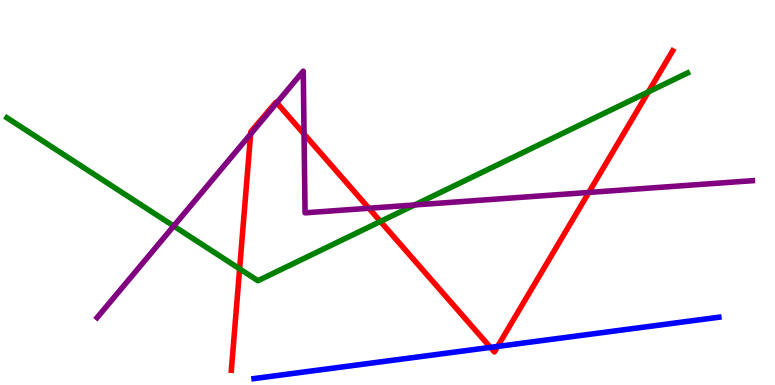[{'lines': ['blue', 'red'], 'intersections': [{'x': 6.33, 'y': 0.977}, {'x': 6.42, 'y': 1.0}]}, {'lines': ['green', 'red'], 'intersections': [{'x': 3.09, 'y': 3.02}, {'x': 4.91, 'y': 4.25}, {'x': 8.37, 'y': 7.61}]}, {'lines': ['purple', 'red'], 'intersections': [{'x': 3.23, 'y': 6.52}, {'x': 3.57, 'y': 7.33}, {'x': 3.92, 'y': 6.52}, {'x': 4.76, 'y': 4.59}, {'x': 7.6, 'y': 5.0}]}, {'lines': ['blue', 'green'], 'intersections': []}, {'lines': ['blue', 'purple'], 'intersections': []}, {'lines': ['green', 'purple'], 'intersections': [{'x': 2.24, 'y': 4.13}, {'x': 5.35, 'y': 4.68}]}]